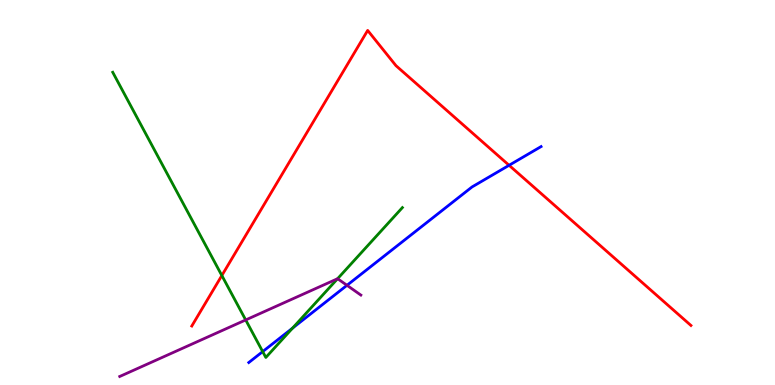[{'lines': ['blue', 'red'], 'intersections': [{'x': 6.57, 'y': 5.71}]}, {'lines': ['green', 'red'], 'intersections': [{'x': 2.86, 'y': 2.84}]}, {'lines': ['purple', 'red'], 'intersections': []}, {'lines': ['blue', 'green'], 'intersections': [{'x': 3.39, 'y': 0.868}, {'x': 3.78, 'y': 1.48}]}, {'lines': ['blue', 'purple'], 'intersections': [{'x': 4.48, 'y': 2.59}]}, {'lines': ['green', 'purple'], 'intersections': [{'x': 3.17, 'y': 1.69}, {'x': 4.36, 'y': 2.76}]}]